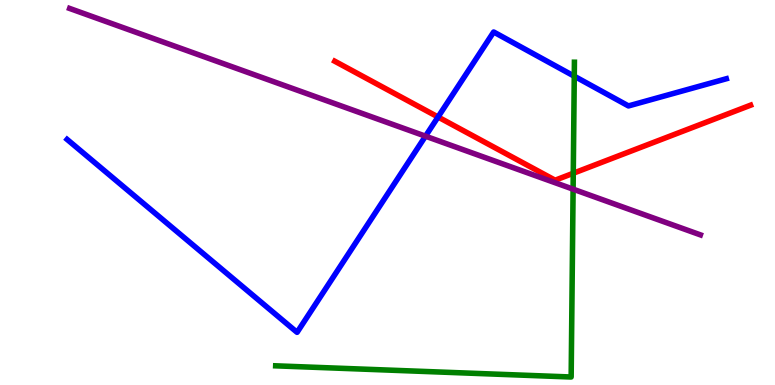[{'lines': ['blue', 'red'], 'intersections': [{'x': 5.65, 'y': 6.96}]}, {'lines': ['green', 'red'], 'intersections': [{'x': 7.4, 'y': 5.5}]}, {'lines': ['purple', 'red'], 'intersections': []}, {'lines': ['blue', 'green'], 'intersections': [{'x': 7.41, 'y': 8.02}]}, {'lines': ['blue', 'purple'], 'intersections': [{'x': 5.49, 'y': 6.46}]}, {'lines': ['green', 'purple'], 'intersections': [{'x': 7.39, 'y': 5.09}]}]